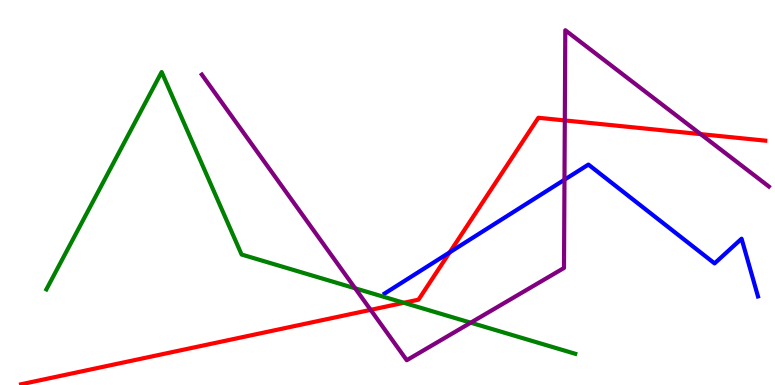[{'lines': ['blue', 'red'], 'intersections': [{'x': 5.8, 'y': 3.45}]}, {'lines': ['green', 'red'], 'intersections': [{'x': 5.21, 'y': 2.14}]}, {'lines': ['purple', 'red'], 'intersections': [{'x': 4.78, 'y': 1.95}, {'x': 7.29, 'y': 6.87}, {'x': 9.04, 'y': 6.52}]}, {'lines': ['blue', 'green'], 'intersections': []}, {'lines': ['blue', 'purple'], 'intersections': [{'x': 7.28, 'y': 5.33}]}, {'lines': ['green', 'purple'], 'intersections': [{'x': 4.58, 'y': 2.51}, {'x': 6.07, 'y': 1.62}]}]